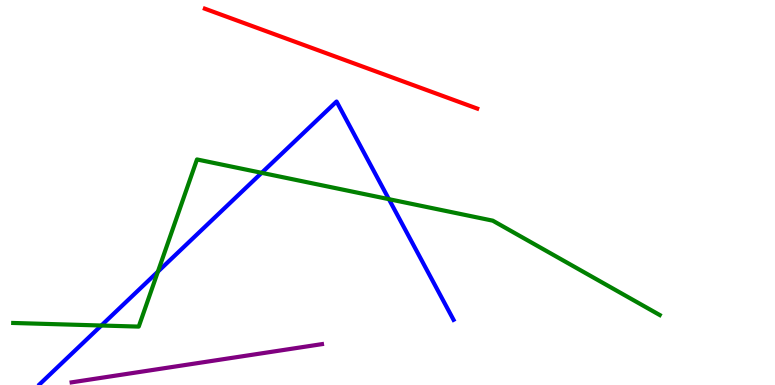[{'lines': ['blue', 'red'], 'intersections': []}, {'lines': ['green', 'red'], 'intersections': []}, {'lines': ['purple', 'red'], 'intersections': []}, {'lines': ['blue', 'green'], 'intersections': [{'x': 1.31, 'y': 1.54}, {'x': 2.04, 'y': 2.94}, {'x': 3.38, 'y': 5.51}, {'x': 5.02, 'y': 4.83}]}, {'lines': ['blue', 'purple'], 'intersections': []}, {'lines': ['green', 'purple'], 'intersections': []}]